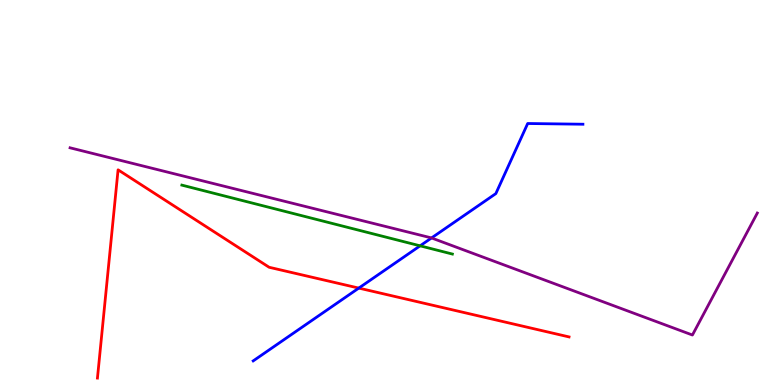[{'lines': ['blue', 'red'], 'intersections': [{'x': 4.63, 'y': 2.52}]}, {'lines': ['green', 'red'], 'intersections': []}, {'lines': ['purple', 'red'], 'intersections': []}, {'lines': ['blue', 'green'], 'intersections': [{'x': 5.42, 'y': 3.61}]}, {'lines': ['blue', 'purple'], 'intersections': [{'x': 5.57, 'y': 3.82}]}, {'lines': ['green', 'purple'], 'intersections': []}]